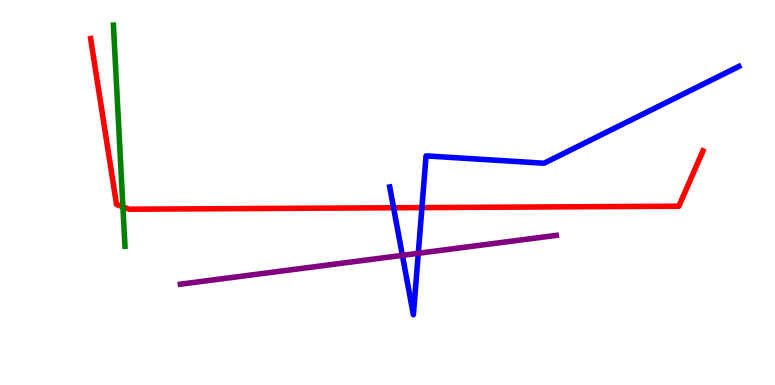[{'lines': ['blue', 'red'], 'intersections': [{'x': 5.08, 'y': 4.6}, {'x': 5.44, 'y': 4.61}]}, {'lines': ['green', 'red'], 'intersections': [{'x': 1.59, 'y': 4.63}]}, {'lines': ['purple', 'red'], 'intersections': []}, {'lines': ['blue', 'green'], 'intersections': []}, {'lines': ['blue', 'purple'], 'intersections': [{'x': 5.19, 'y': 3.37}, {'x': 5.4, 'y': 3.42}]}, {'lines': ['green', 'purple'], 'intersections': []}]